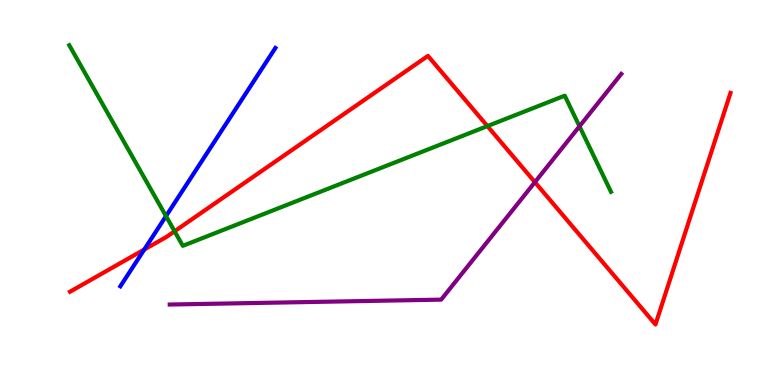[{'lines': ['blue', 'red'], 'intersections': [{'x': 1.86, 'y': 3.52}]}, {'lines': ['green', 'red'], 'intersections': [{'x': 2.25, 'y': 3.99}, {'x': 6.29, 'y': 6.72}]}, {'lines': ['purple', 'red'], 'intersections': [{'x': 6.9, 'y': 5.27}]}, {'lines': ['blue', 'green'], 'intersections': [{'x': 2.14, 'y': 4.39}]}, {'lines': ['blue', 'purple'], 'intersections': []}, {'lines': ['green', 'purple'], 'intersections': [{'x': 7.48, 'y': 6.72}]}]